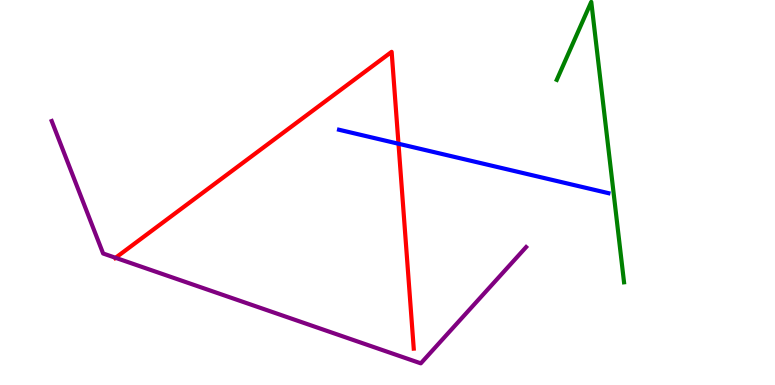[{'lines': ['blue', 'red'], 'intersections': [{'x': 5.14, 'y': 6.27}]}, {'lines': ['green', 'red'], 'intersections': []}, {'lines': ['purple', 'red'], 'intersections': [{'x': 1.49, 'y': 3.3}]}, {'lines': ['blue', 'green'], 'intersections': []}, {'lines': ['blue', 'purple'], 'intersections': []}, {'lines': ['green', 'purple'], 'intersections': []}]